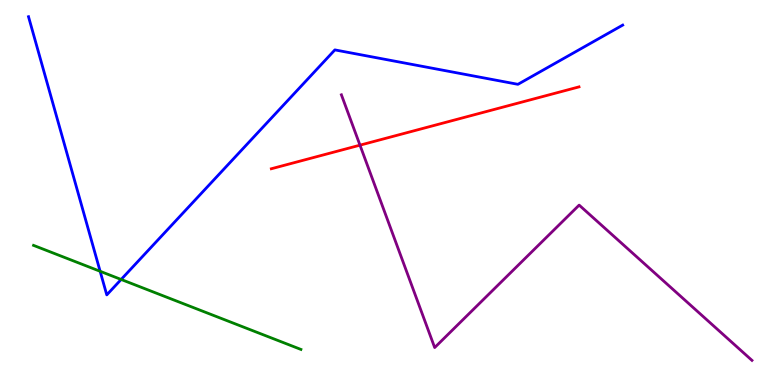[{'lines': ['blue', 'red'], 'intersections': []}, {'lines': ['green', 'red'], 'intersections': []}, {'lines': ['purple', 'red'], 'intersections': [{'x': 4.64, 'y': 6.23}]}, {'lines': ['blue', 'green'], 'intersections': [{'x': 1.29, 'y': 2.95}, {'x': 1.56, 'y': 2.74}]}, {'lines': ['blue', 'purple'], 'intersections': []}, {'lines': ['green', 'purple'], 'intersections': []}]